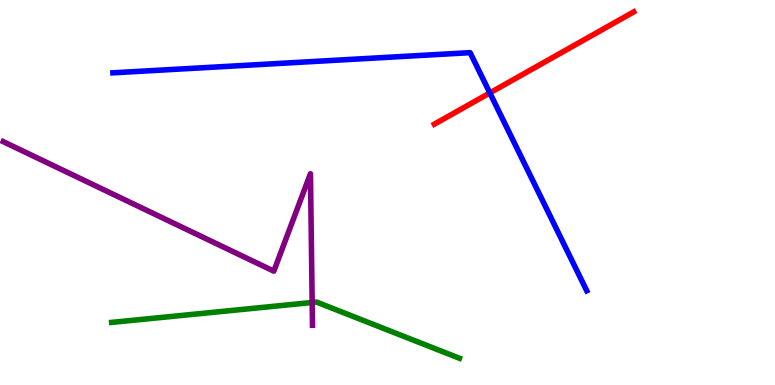[{'lines': ['blue', 'red'], 'intersections': [{'x': 6.32, 'y': 7.59}]}, {'lines': ['green', 'red'], 'intersections': []}, {'lines': ['purple', 'red'], 'intersections': []}, {'lines': ['blue', 'green'], 'intersections': []}, {'lines': ['blue', 'purple'], 'intersections': []}, {'lines': ['green', 'purple'], 'intersections': [{'x': 4.03, 'y': 2.14}]}]